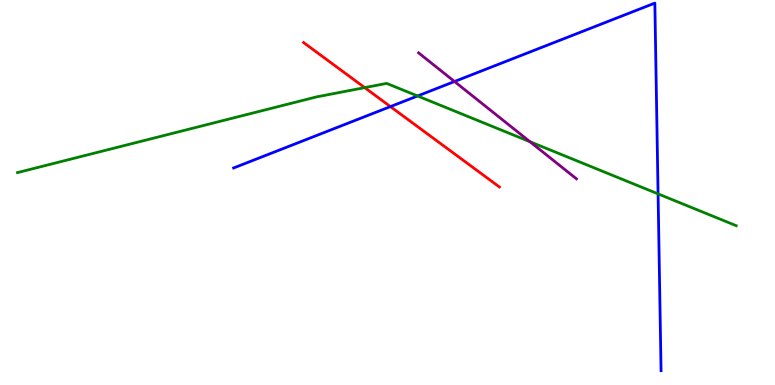[{'lines': ['blue', 'red'], 'intersections': [{'x': 5.04, 'y': 7.23}]}, {'lines': ['green', 'red'], 'intersections': [{'x': 4.71, 'y': 7.72}]}, {'lines': ['purple', 'red'], 'intersections': []}, {'lines': ['blue', 'green'], 'intersections': [{'x': 5.39, 'y': 7.51}, {'x': 8.49, 'y': 4.96}]}, {'lines': ['blue', 'purple'], 'intersections': [{'x': 5.86, 'y': 7.88}]}, {'lines': ['green', 'purple'], 'intersections': [{'x': 6.84, 'y': 6.32}]}]